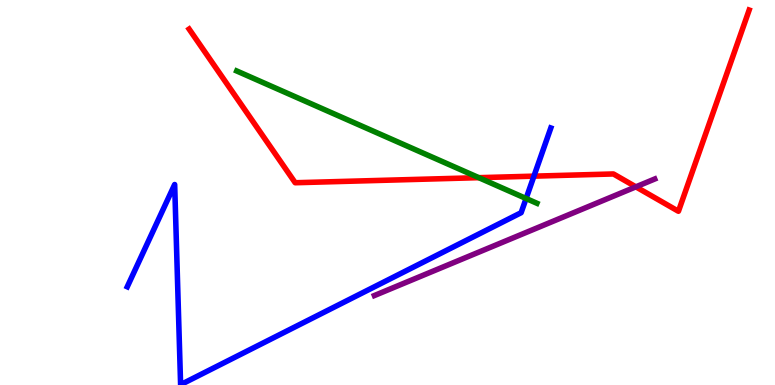[{'lines': ['blue', 'red'], 'intersections': [{'x': 6.89, 'y': 5.42}]}, {'lines': ['green', 'red'], 'intersections': [{'x': 6.18, 'y': 5.39}]}, {'lines': ['purple', 'red'], 'intersections': [{'x': 8.2, 'y': 5.15}]}, {'lines': ['blue', 'green'], 'intersections': [{'x': 6.79, 'y': 4.84}]}, {'lines': ['blue', 'purple'], 'intersections': []}, {'lines': ['green', 'purple'], 'intersections': []}]